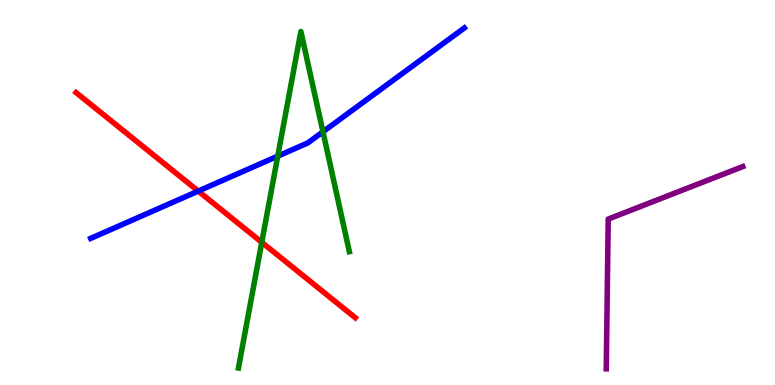[{'lines': ['blue', 'red'], 'intersections': [{'x': 2.56, 'y': 5.04}]}, {'lines': ['green', 'red'], 'intersections': [{'x': 3.38, 'y': 3.71}]}, {'lines': ['purple', 'red'], 'intersections': []}, {'lines': ['blue', 'green'], 'intersections': [{'x': 3.58, 'y': 5.94}, {'x': 4.17, 'y': 6.58}]}, {'lines': ['blue', 'purple'], 'intersections': []}, {'lines': ['green', 'purple'], 'intersections': []}]